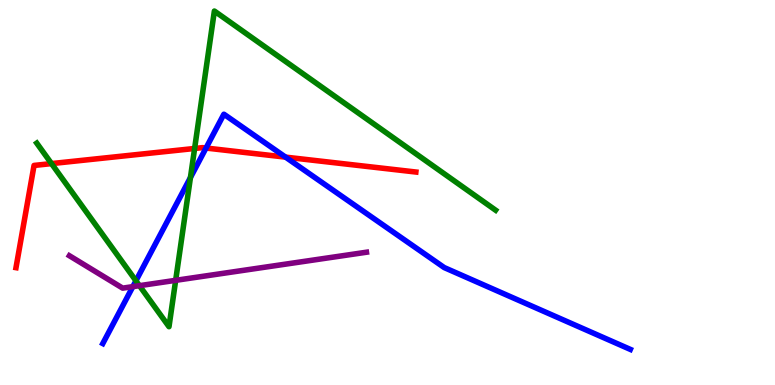[{'lines': ['blue', 'red'], 'intersections': [{'x': 2.66, 'y': 6.15}, {'x': 3.68, 'y': 5.92}]}, {'lines': ['green', 'red'], 'intersections': [{'x': 0.665, 'y': 5.75}, {'x': 2.51, 'y': 6.14}]}, {'lines': ['purple', 'red'], 'intersections': []}, {'lines': ['blue', 'green'], 'intersections': [{'x': 1.75, 'y': 2.71}, {'x': 2.46, 'y': 5.39}]}, {'lines': ['blue', 'purple'], 'intersections': [{'x': 1.71, 'y': 2.55}]}, {'lines': ['green', 'purple'], 'intersections': [{'x': 1.8, 'y': 2.58}, {'x': 2.27, 'y': 2.72}]}]